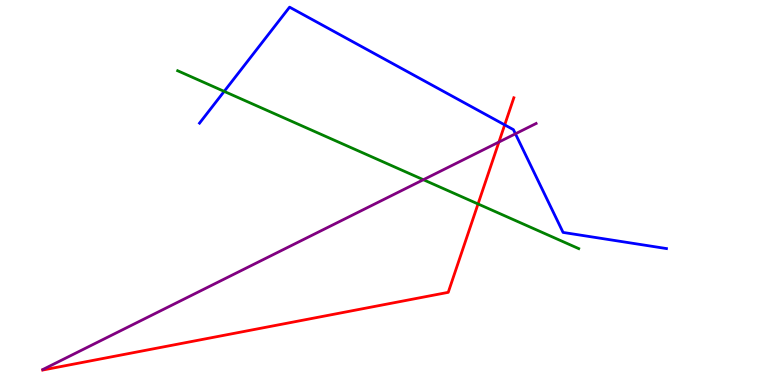[{'lines': ['blue', 'red'], 'intersections': [{'x': 6.51, 'y': 6.76}]}, {'lines': ['green', 'red'], 'intersections': [{'x': 6.17, 'y': 4.7}]}, {'lines': ['purple', 'red'], 'intersections': [{'x': 6.44, 'y': 6.31}]}, {'lines': ['blue', 'green'], 'intersections': [{'x': 2.89, 'y': 7.63}]}, {'lines': ['blue', 'purple'], 'intersections': [{'x': 6.65, 'y': 6.52}]}, {'lines': ['green', 'purple'], 'intersections': [{'x': 5.46, 'y': 5.33}]}]